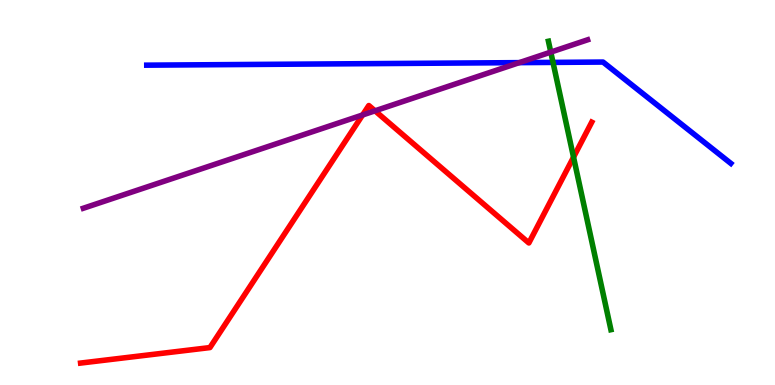[{'lines': ['blue', 'red'], 'intersections': []}, {'lines': ['green', 'red'], 'intersections': [{'x': 7.4, 'y': 5.92}]}, {'lines': ['purple', 'red'], 'intersections': [{'x': 4.68, 'y': 7.01}, {'x': 4.84, 'y': 7.12}]}, {'lines': ['blue', 'green'], 'intersections': [{'x': 7.14, 'y': 8.38}]}, {'lines': ['blue', 'purple'], 'intersections': [{'x': 6.7, 'y': 8.37}]}, {'lines': ['green', 'purple'], 'intersections': [{'x': 7.11, 'y': 8.65}]}]